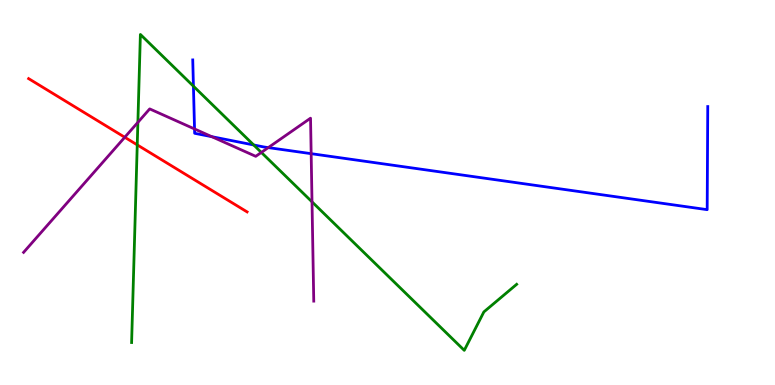[{'lines': ['blue', 'red'], 'intersections': []}, {'lines': ['green', 'red'], 'intersections': [{'x': 1.77, 'y': 6.24}]}, {'lines': ['purple', 'red'], 'intersections': [{'x': 1.61, 'y': 6.43}]}, {'lines': ['blue', 'green'], 'intersections': [{'x': 2.5, 'y': 7.76}, {'x': 3.27, 'y': 6.23}]}, {'lines': ['blue', 'purple'], 'intersections': [{'x': 2.51, 'y': 6.65}, {'x': 2.73, 'y': 6.45}, {'x': 3.46, 'y': 6.17}, {'x': 4.02, 'y': 6.01}]}, {'lines': ['green', 'purple'], 'intersections': [{'x': 1.78, 'y': 6.82}, {'x': 3.37, 'y': 6.04}, {'x': 4.03, 'y': 4.76}]}]